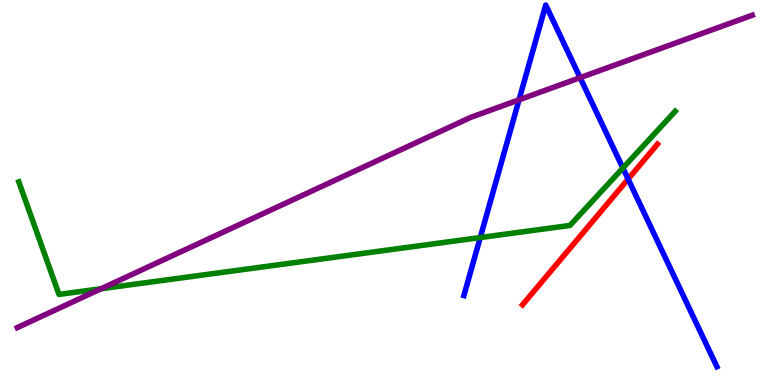[{'lines': ['blue', 'red'], 'intersections': [{'x': 8.1, 'y': 5.35}]}, {'lines': ['green', 'red'], 'intersections': []}, {'lines': ['purple', 'red'], 'intersections': []}, {'lines': ['blue', 'green'], 'intersections': [{'x': 6.2, 'y': 3.83}, {'x': 8.04, 'y': 5.64}]}, {'lines': ['blue', 'purple'], 'intersections': [{'x': 6.7, 'y': 7.41}, {'x': 7.49, 'y': 7.98}]}, {'lines': ['green', 'purple'], 'intersections': [{'x': 1.3, 'y': 2.5}]}]